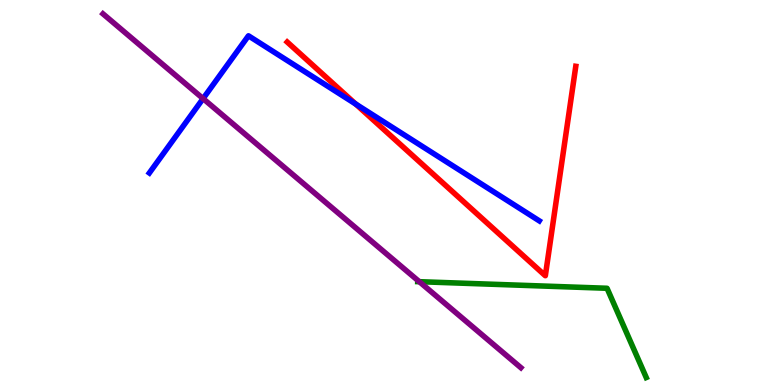[{'lines': ['blue', 'red'], 'intersections': [{'x': 4.59, 'y': 7.3}]}, {'lines': ['green', 'red'], 'intersections': []}, {'lines': ['purple', 'red'], 'intersections': []}, {'lines': ['blue', 'green'], 'intersections': []}, {'lines': ['blue', 'purple'], 'intersections': [{'x': 2.62, 'y': 7.44}]}, {'lines': ['green', 'purple'], 'intersections': [{'x': 5.41, 'y': 2.68}]}]